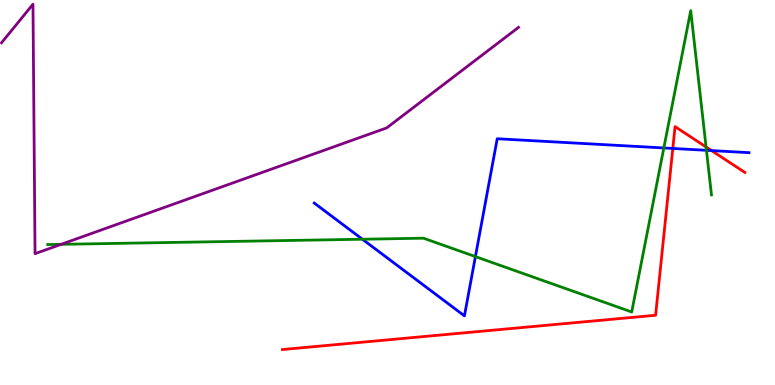[{'lines': ['blue', 'red'], 'intersections': [{'x': 8.68, 'y': 6.14}, {'x': 9.18, 'y': 6.09}]}, {'lines': ['green', 'red'], 'intersections': [{'x': 9.11, 'y': 6.18}]}, {'lines': ['purple', 'red'], 'intersections': []}, {'lines': ['blue', 'green'], 'intersections': [{'x': 4.68, 'y': 3.79}, {'x': 6.13, 'y': 3.34}, {'x': 8.57, 'y': 6.16}, {'x': 9.12, 'y': 6.1}]}, {'lines': ['blue', 'purple'], 'intersections': []}, {'lines': ['green', 'purple'], 'intersections': [{'x': 0.789, 'y': 3.65}]}]